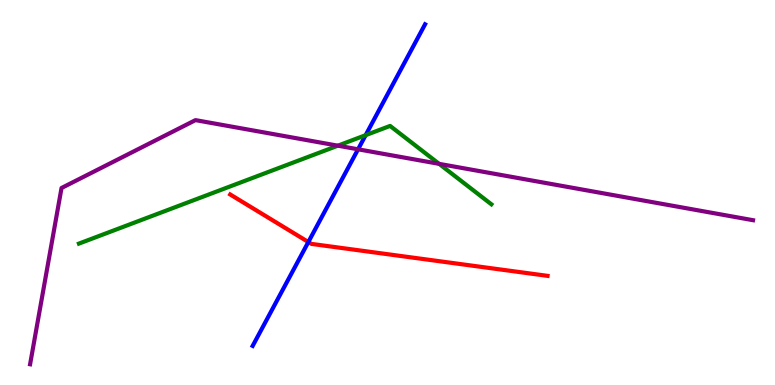[{'lines': ['blue', 'red'], 'intersections': [{'x': 3.98, 'y': 3.71}]}, {'lines': ['green', 'red'], 'intersections': []}, {'lines': ['purple', 'red'], 'intersections': []}, {'lines': ['blue', 'green'], 'intersections': [{'x': 4.72, 'y': 6.49}]}, {'lines': ['blue', 'purple'], 'intersections': [{'x': 4.62, 'y': 6.12}]}, {'lines': ['green', 'purple'], 'intersections': [{'x': 4.36, 'y': 6.22}, {'x': 5.67, 'y': 5.74}]}]